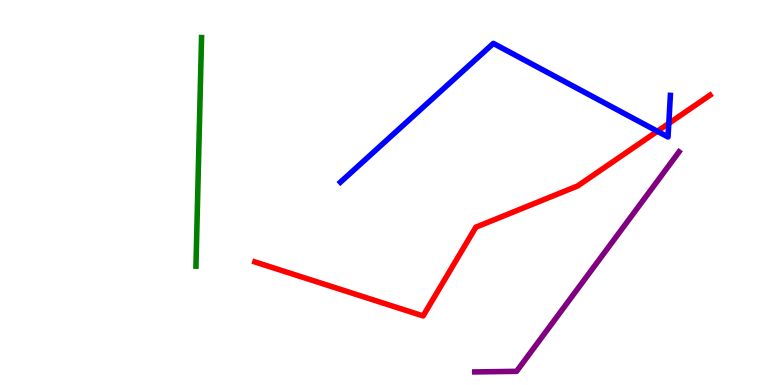[{'lines': ['blue', 'red'], 'intersections': [{'x': 8.48, 'y': 6.59}, {'x': 8.63, 'y': 6.79}]}, {'lines': ['green', 'red'], 'intersections': []}, {'lines': ['purple', 'red'], 'intersections': []}, {'lines': ['blue', 'green'], 'intersections': []}, {'lines': ['blue', 'purple'], 'intersections': []}, {'lines': ['green', 'purple'], 'intersections': []}]